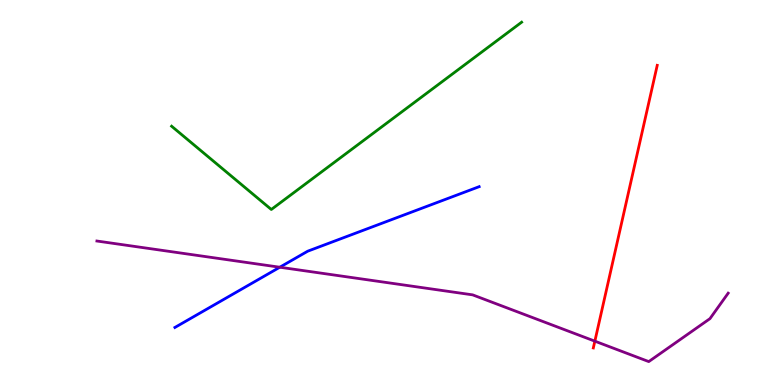[{'lines': ['blue', 'red'], 'intersections': []}, {'lines': ['green', 'red'], 'intersections': []}, {'lines': ['purple', 'red'], 'intersections': [{'x': 7.68, 'y': 1.14}]}, {'lines': ['blue', 'green'], 'intersections': []}, {'lines': ['blue', 'purple'], 'intersections': [{'x': 3.61, 'y': 3.06}]}, {'lines': ['green', 'purple'], 'intersections': []}]